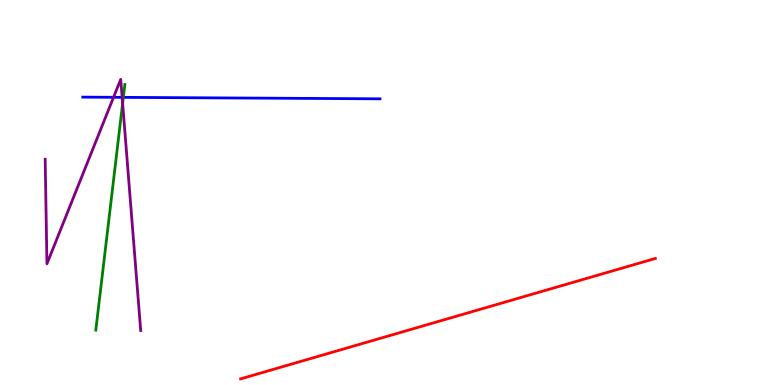[{'lines': ['blue', 'red'], 'intersections': []}, {'lines': ['green', 'red'], 'intersections': []}, {'lines': ['purple', 'red'], 'intersections': []}, {'lines': ['blue', 'green'], 'intersections': [{'x': 1.59, 'y': 7.47}]}, {'lines': ['blue', 'purple'], 'intersections': [{'x': 1.47, 'y': 7.47}, {'x': 1.58, 'y': 7.47}]}, {'lines': ['green', 'purple'], 'intersections': [{'x': 1.58, 'y': 7.32}]}]